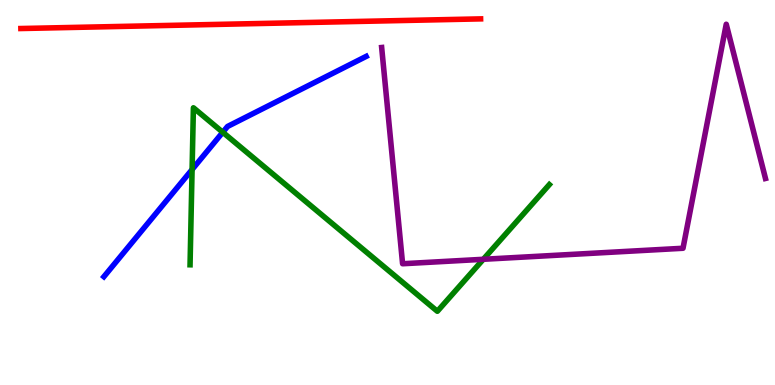[{'lines': ['blue', 'red'], 'intersections': []}, {'lines': ['green', 'red'], 'intersections': []}, {'lines': ['purple', 'red'], 'intersections': []}, {'lines': ['blue', 'green'], 'intersections': [{'x': 2.48, 'y': 5.6}, {'x': 2.87, 'y': 6.56}]}, {'lines': ['blue', 'purple'], 'intersections': []}, {'lines': ['green', 'purple'], 'intersections': [{'x': 6.24, 'y': 3.27}]}]